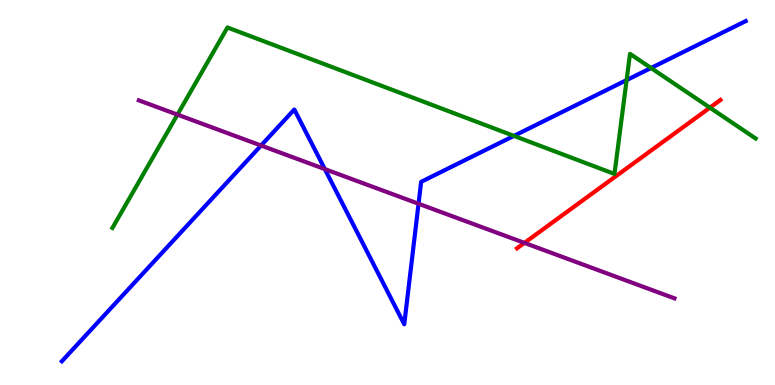[{'lines': ['blue', 'red'], 'intersections': []}, {'lines': ['green', 'red'], 'intersections': [{'x': 9.16, 'y': 7.2}]}, {'lines': ['purple', 'red'], 'intersections': [{'x': 6.77, 'y': 3.69}]}, {'lines': ['blue', 'green'], 'intersections': [{'x': 6.63, 'y': 6.47}, {'x': 8.09, 'y': 7.92}, {'x': 8.4, 'y': 8.23}]}, {'lines': ['blue', 'purple'], 'intersections': [{'x': 3.37, 'y': 6.22}, {'x': 4.19, 'y': 5.61}, {'x': 5.4, 'y': 4.71}]}, {'lines': ['green', 'purple'], 'intersections': [{'x': 2.29, 'y': 7.02}]}]